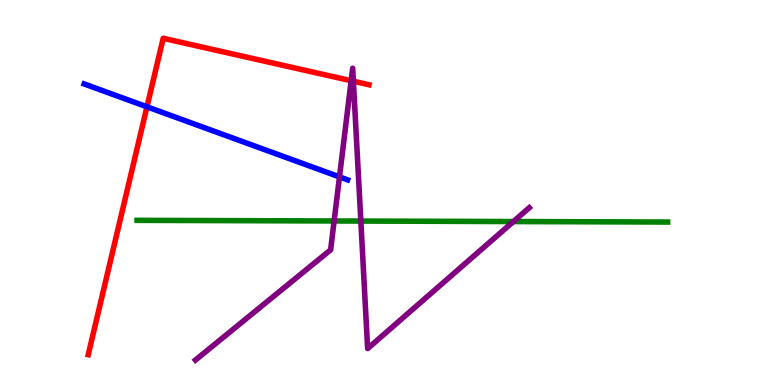[{'lines': ['blue', 'red'], 'intersections': [{'x': 1.9, 'y': 7.23}]}, {'lines': ['green', 'red'], 'intersections': []}, {'lines': ['purple', 'red'], 'intersections': [{'x': 4.53, 'y': 7.9}, {'x': 4.56, 'y': 7.89}]}, {'lines': ['blue', 'green'], 'intersections': []}, {'lines': ['blue', 'purple'], 'intersections': [{'x': 4.38, 'y': 5.41}]}, {'lines': ['green', 'purple'], 'intersections': [{'x': 4.31, 'y': 4.26}, {'x': 4.66, 'y': 4.26}, {'x': 6.62, 'y': 4.25}]}]